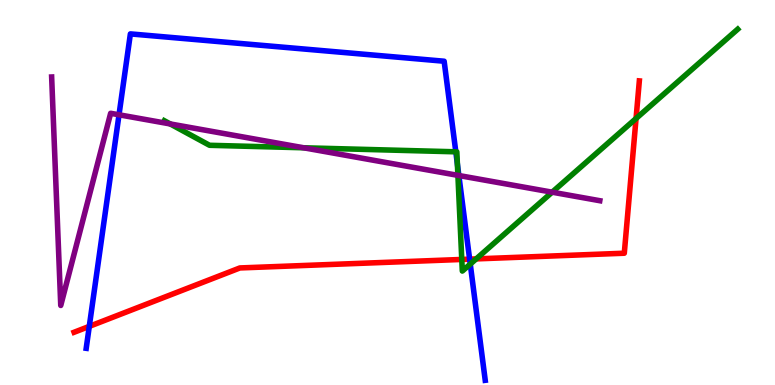[{'lines': ['blue', 'red'], 'intersections': [{'x': 1.15, 'y': 1.52}, {'x': 6.06, 'y': 3.27}]}, {'lines': ['green', 'red'], 'intersections': [{'x': 5.96, 'y': 3.26}, {'x': 6.14, 'y': 3.28}, {'x': 8.21, 'y': 6.92}]}, {'lines': ['purple', 'red'], 'intersections': []}, {'lines': ['blue', 'green'], 'intersections': [{'x': 5.88, 'y': 6.06}, {'x': 5.9, 'y': 5.74}, {'x': 6.07, 'y': 3.14}]}, {'lines': ['blue', 'purple'], 'intersections': [{'x': 1.54, 'y': 7.02}, {'x': 5.92, 'y': 5.44}]}, {'lines': ['green', 'purple'], 'intersections': [{'x': 2.2, 'y': 6.78}, {'x': 3.92, 'y': 6.16}, {'x': 5.91, 'y': 5.45}, {'x': 7.12, 'y': 5.01}]}]